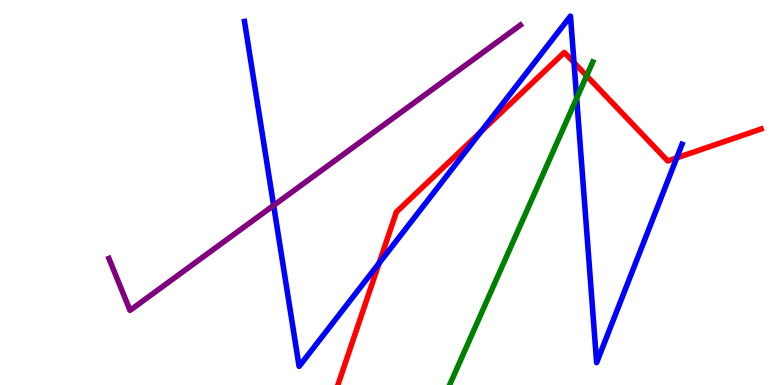[{'lines': ['blue', 'red'], 'intersections': [{'x': 4.89, 'y': 3.16}, {'x': 6.21, 'y': 6.58}, {'x': 7.41, 'y': 8.37}, {'x': 8.73, 'y': 5.9}]}, {'lines': ['green', 'red'], 'intersections': [{'x': 7.57, 'y': 8.03}]}, {'lines': ['purple', 'red'], 'intersections': []}, {'lines': ['blue', 'green'], 'intersections': [{'x': 7.44, 'y': 7.45}]}, {'lines': ['blue', 'purple'], 'intersections': [{'x': 3.53, 'y': 4.66}]}, {'lines': ['green', 'purple'], 'intersections': []}]